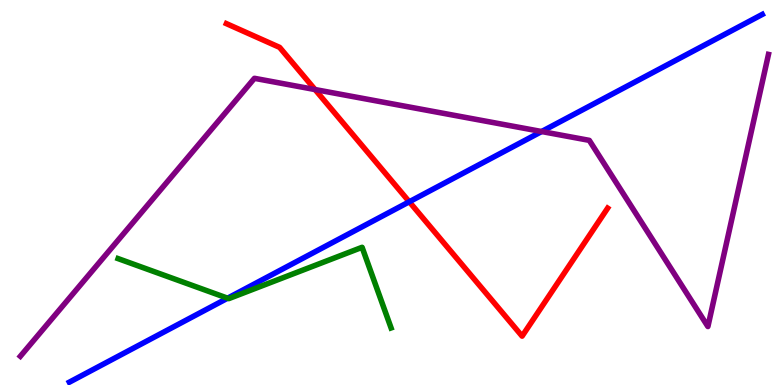[{'lines': ['blue', 'red'], 'intersections': [{'x': 5.28, 'y': 4.76}]}, {'lines': ['green', 'red'], 'intersections': []}, {'lines': ['purple', 'red'], 'intersections': [{'x': 4.06, 'y': 7.67}]}, {'lines': ['blue', 'green'], 'intersections': [{'x': 2.94, 'y': 2.25}]}, {'lines': ['blue', 'purple'], 'intersections': [{'x': 6.99, 'y': 6.58}]}, {'lines': ['green', 'purple'], 'intersections': []}]